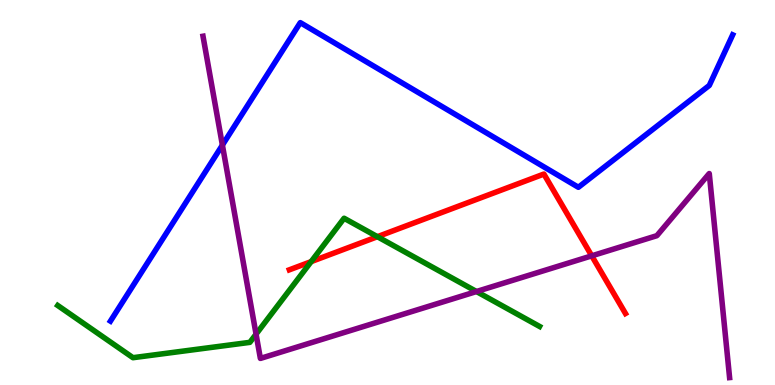[{'lines': ['blue', 'red'], 'intersections': []}, {'lines': ['green', 'red'], 'intersections': [{'x': 4.01, 'y': 3.2}, {'x': 4.87, 'y': 3.85}]}, {'lines': ['purple', 'red'], 'intersections': [{'x': 7.64, 'y': 3.35}]}, {'lines': ['blue', 'green'], 'intersections': []}, {'lines': ['blue', 'purple'], 'intersections': [{'x': 2.87, 'y': 6.23}]}, {'lines': ['green', 'purple'], 'intersections': [{'x': 3.3, 'y': 1.32}, {'x': 6.15, 'y': 2.43}]}]